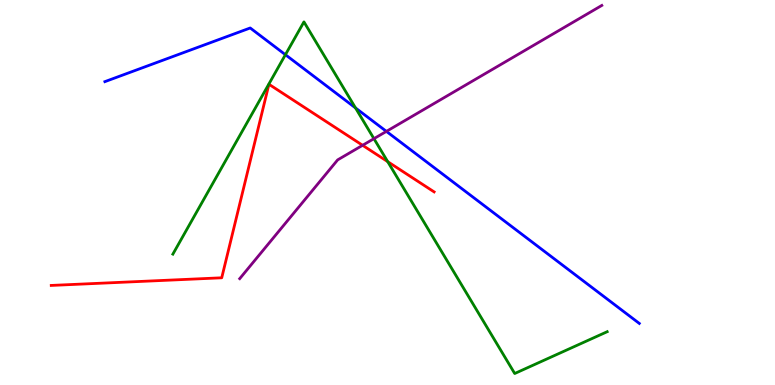[{'lines': ['blue', 'red'], 'intersections': []}, {'lines': ['green', 'red'], 'intersections': [{'x': 5.0, 'y': 5.8}]}, {'lines': ['purple', 'red'], 'intersections': [{'x': 4.68, 'y': 6.23}]}, {'lines': ['blue', 'green'], 'intersections': [{'x': 3.68, 'y': 8.58}, {'x': 4.59, 'y': 7.2}]}, {'lines': ['blue', 'purple'], 'intersections': [{'x': 4.99, 'y': 6.59}]}, {'lines': ['green', 'purple'], 'intersections': [{'x': 4.83, 'y': 6.4}]}]